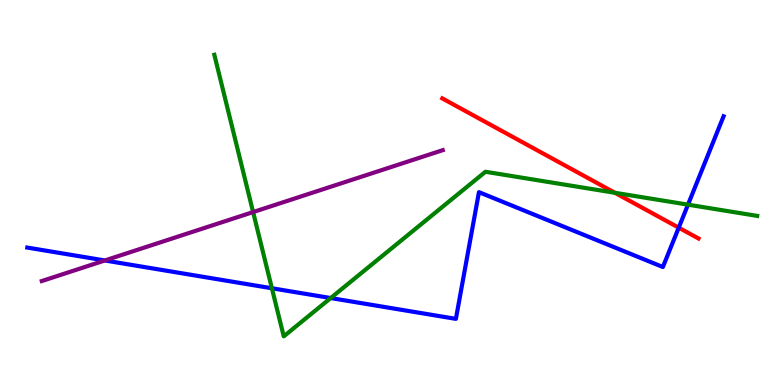[{'lines': ['blue', 'red'], 'intersections': [{'x': 8.76, 'y': 4.09}]}, {'lines': ['green', 'red'], 'intersections': [{'x': 7.93, 'y': 4.99}]}, {'lines': ['purple', 'red'], 'intersections': []}, {'lines': ['blue', 'green'], 'intersections': [{'x': 3.51, 'y': 2.51}, {'x': 4.27, 'y': 2.26}, {'x': 8.88, 'y': 4.68}]}, {'lines': ['blue', 'purple'], 'intersections': [{'x': 1.35, 'y': 3.23}]}, {'lines': ['green', 'purple'], 'intersections': [{'x': 3.27, 'y': 4.49}]}]